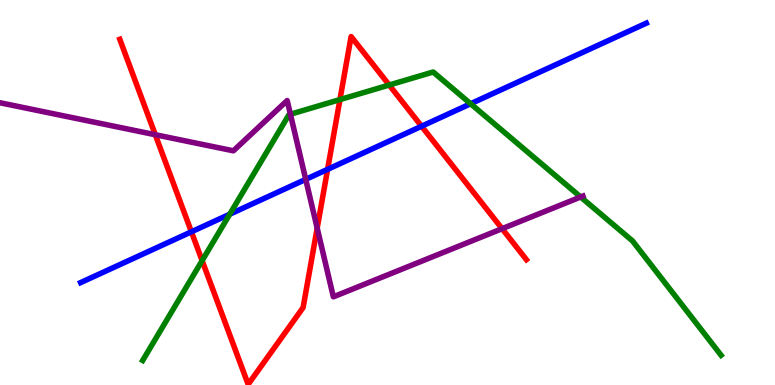[{'lines': ['blue', 'red'], 'intersections': [{'x': 2.47, 'y': 3.98}, {'x': 4.23, 'y': 5.6}, {'x': 5.44, 'y': 6.72}]}, {'lines': ['green', 'red'], 'intersections': [{'x': 2.61, 'y': 3.23}, {'x': 4.39, 'y': 7.41}, {'x': 5.02, 'y': 7.79}]}, {'lines': ['purple', 'red'], 'intersections': [{'x': 2.0, 'y': 6.5}, {'x': 4.09, 'y': 4.08}, {'x': 6.48, 'y': 4.06}]}, {'lines': ['blue', 'green'], 'intersections': [{'x': 2.96, 'y': 4.44}, {'x': 6.07, 'y': 7.31}]}, {'lines': ['blue', 'purple'], 'intersections': [{'x': 3.94, 'y': 5.34}]}, {'lines': ['green', 'purple'], 'intersections': [{'x': 3.75, 'y': 7.03}, {'x': 7.49, 'y': 4.88}]}]